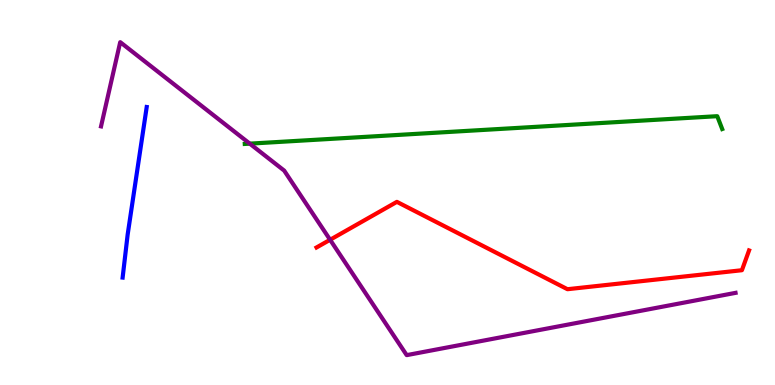[{'lines': ['blue', 'red'], 'intersections': []}, {'lines': ['green', 'red'], 'intersections': []}, {'lines': ['purple', 'red'], 'intersections': [{'x': 4.26, 'y': 3.77}]}, {'lines': ['blue', 'green'], 'intersections': []}, {'lines': ['blue', 'purple'], 'intersections': []}, {'lines': ['green', 'purple'], 'intersections': [{'x': 3.22, 'y': 6.27}]}]